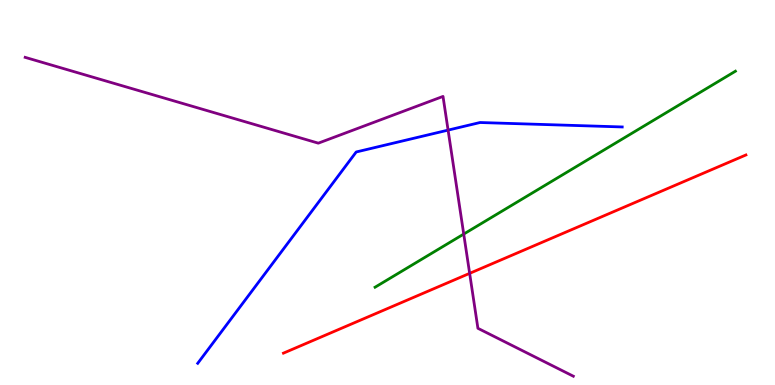[{'lines': ['blue', 'red'], 'intersections': []}, {'lines': ['green', 'red'], 'intersections': []}, {'lines': ['purple', 'red'], 'intersections': [{'x': 6.06, 'y': 2.9}]}, {'lines': ['blue', 'green'], 'intersections': []}, {'lines': ['blue', 'purple'], 'intersections': [{'x': 5.78, 'y': 6.62}]}, {'lines': ['green', 'purple'], 'intersections': [{'x': 5.98, 'y': 3.92}]}]